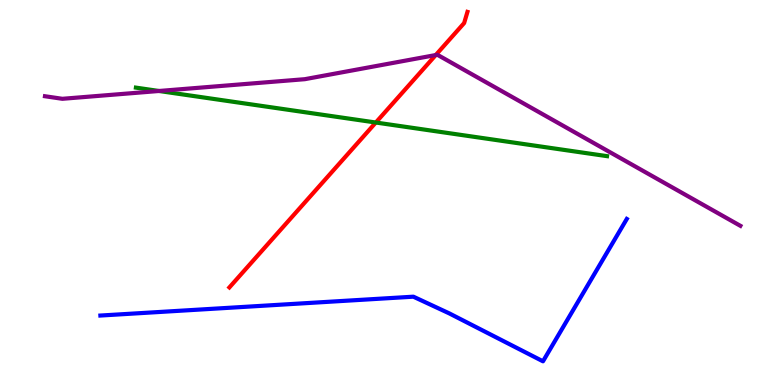[{'lines': ['blue', 'red'], 'intersections': []}, {'lines': ['green', 'red'], 'intersections': [{'x': 4.85, 'y': 6.82}]}, {'lines': ['purple', 'red'], 'intersections': [{'x': 5.62, 'y': 8.57}]}, {'lines': ['blue', 'green'], 'intersections': []}, {'lines': ['blue', 'purple'], 'intersections': []}, {'lines': ['green', 'purple'], 'intersections': [{'x': 2.05, 'y': 7.64}]}]